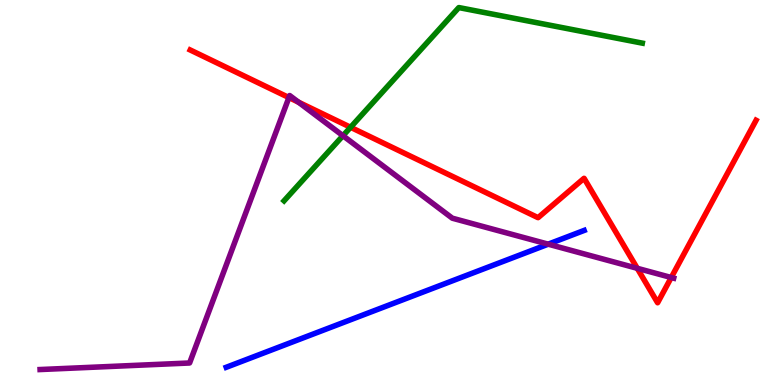[{'lines': ['blue', 'red'], 'intersections': []}, {'lines': ['green', 'red'], 'intersections': [{'x': 4.52, 'y': 6.69}]}, {'lines': ['purple', 'red'], 'intersections': [{'x': 3.73, 'y': 7.47}, {'x': 3.85, 'y': 7.35}, {'x': 8.22, 'y': 3.03}, {'x': 8.66, 'y': 2.79}]}, {'lines': ['blue', 'green'], 'intersections': []}, {'lines': ['blue', 'purple'], 'intersections': [{'x': 7.07, 'y': 3.66}]}, {'lines': ['green', 'purple'], 'intersections': [{'x': 4.43, 'y': 6.48}]}]